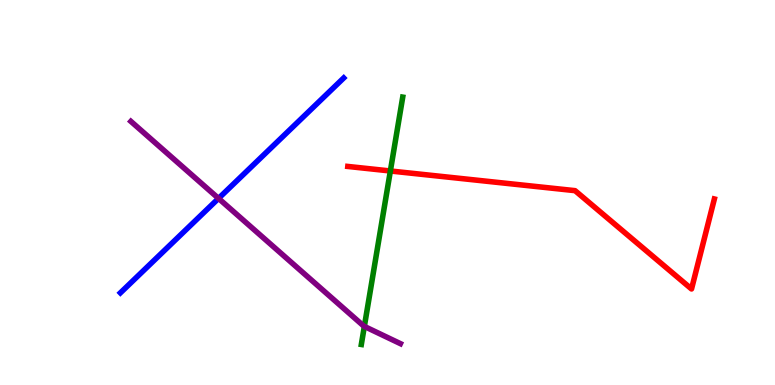[{'lines': ['blue', 'red'], 'intersections': []}, {'lines': ['green', 'red'], 'intersections': [{'x': 5.04, 'y': 5.56}]}, {'lines': ['purple', 'red'], 'intersections': []}, {'lines': ['blue', 'green'], 'intersections': []}, {'lines': ['blue', 'purple'], 'intersections': [{'x': 2.82, 'y': 4.85}]}, {'lines': ['green', 'purple'], 'intersections': [{'x': 4.7, 'y': 1.52}]}]